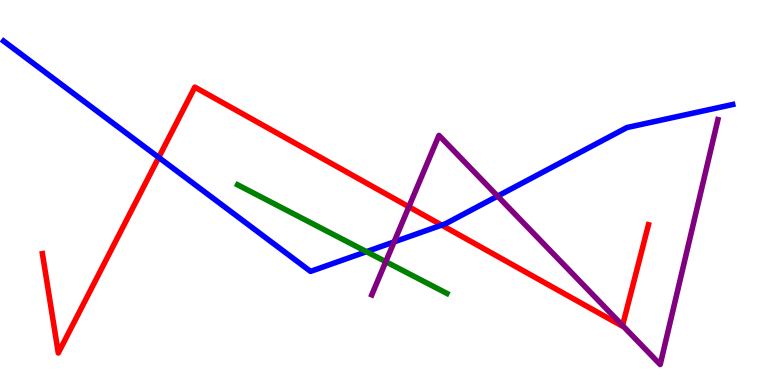[{'lines': ['blue', 'red'], 'intersections': [{'x': 2.05, 'y': 5.91}, {'x': 5.7, 'y': 4.15}]}, {'lines': ['green', 'red'], 'intersections': []}, {'lines': ['purple', 'red'], 'intersections': [{'x': 5.28, 'y': 4.63}, {'x': 8.03, 'y': 1.54}]}, {'lines': ['blue', 'green'], 'intersections': [{'x': 4.73, 'y': 3.46}]}, {'lines': ['blue', 'purple'], 'intersections': [{'x': 5.09, 'y': 3.72}, {'x': 6.42, 'y': 4.91}]}, {'lines': ['green', 'purple'], 'intersections': [{'x': 4.98, 'y': 3.2}]}]